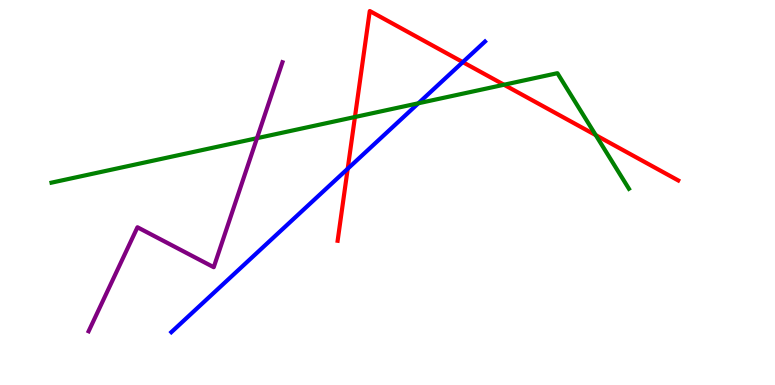[{'lines': ['blue', 'red'], 'intersections': [{'x': 4.49, 'y': 5.62}, {'x': 5.97, 'y': 8.39}]}, {'lines': ['green', 'red'], 'intersections': [{'x': 4.58, 'y': 6.96}, {'x': 6.5, 'y': 7.8}, {'x': 7.69, 'y': 6.49}]}, {'lines': ['purple', 'red'], 'intersections': []}, {'lines': ['blue', 'green'], 'intersections': [{'x': 5.4, 'y': 7.32}]}, {'lines': ['blue', 'purple'], 'intersections': []}, {'lines': ['green', 'purple'], 'intersections': [{'x': 3.32, 'y': 6.41}]}]